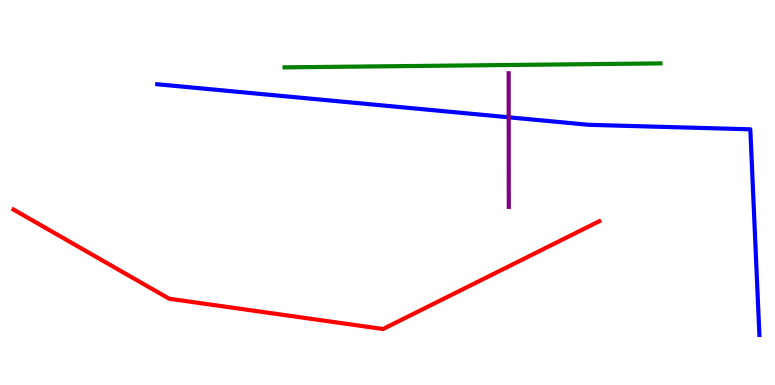[{'lines': ['blue', 'red'], 'intersections': []}, {'lines': ['green', 'red'], 'intersections': []}, {'lines': ['purple', 'red'], 'intersections': []}, {'lines': ['blue', 'green'], 'intersections': []}, {'lines': ['blue', 'purple'], 'intersections': [{'x': 6.56, 'y': 6.95}]}, {'lines': ['green', 'purple'], 'intersections': []}]